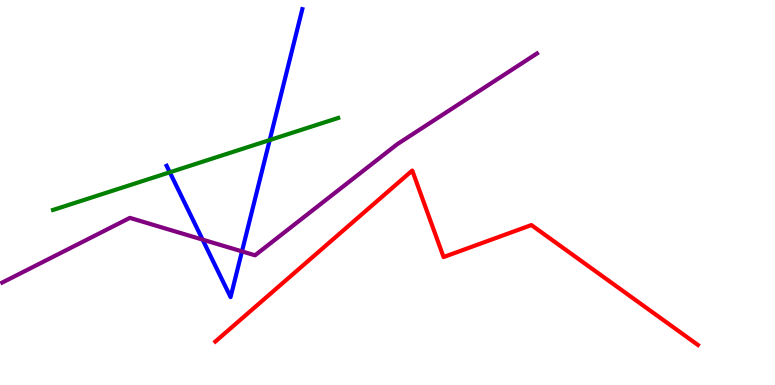[{'lines': ['blue', 'red'], 'intersections': []}, {'lines': ['green', 'red'], 'intersections': []}, {'lines': ['purple', 'red'], 'intersections': []}, {'lines': ['blue', 'green'], 'intersections': [{'x': 2.19, 'y': 5.53}, {'x': 3.48, 'y': 6.36}]}, {'lines': ['blue', 'purple'], 'intersections': [{'x': 2.61, 'y': 3.78}, {'x': 3.12, 'y': 3.47}]}, {'lines': ['green', 'purple'], 'intersections': []}]